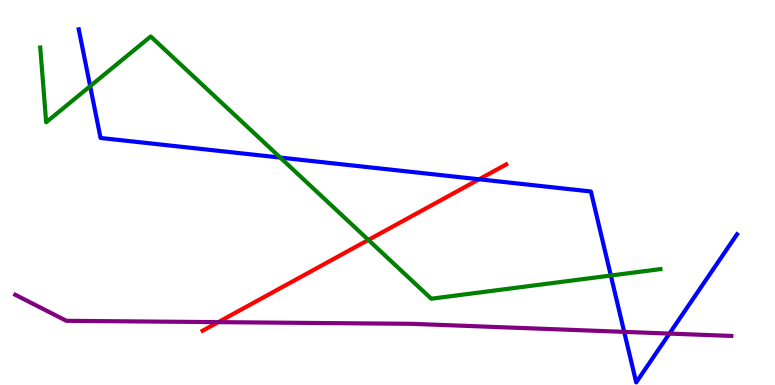[{'lines': ['blue', 'red'], 'intersections': [{'x': 6.18, 'y': 5.34}]}, {'lines': ['green', 'red'], 'intersections': [{'x': 4.75, 'y': 3.77}]}, {'lines': ['purple', 'red'], 'intersections': [{'x': 2.82, 'y': 1.63}]}, {'lines': ['blue', 'green'], 'intersections': [{'x': 1.16, 'y': 7.76}, {'x': 3.62, 'y': 5.91}, {'x': 7.88, 'y': 2.84}]}, {'lines': ['blue', 'purple'], 'intersections': [{'x': 8.05, 'y': 1.38}, {'x': 8.64, 'y': 1.34}]}, {'lines': ['green', 'purple'], 'intersections': []}]